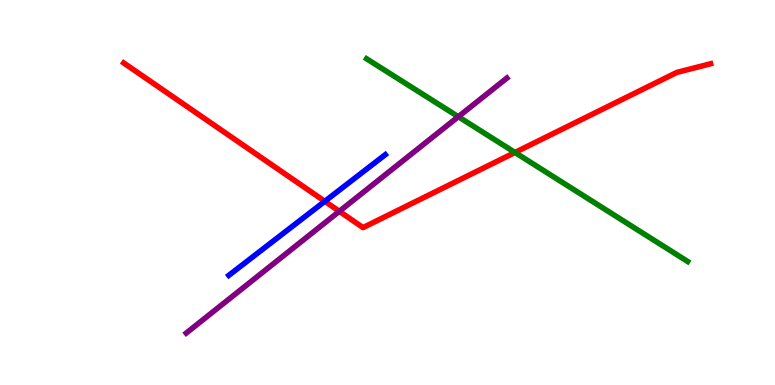[{'lines': ['blue', 'red'], 'intersections': [{'x': 4.19, 'y': 4.77}]}, {'lines': ['green', 'red'], 'intersections': [{'x': 6.64, 'y': 6.04}]}, {'lines': ['purple', 'red'], 'intersections': [{'x': 4.38, 'y': 4.51}]}, {'lines': ['blue', 'green'], 'intersections': []}, {'lines': ['blue', 'purple'], 'intersections': []}, {'lines': ['green', 'purple'], 'intersections': [{'x': 5.91, 'y': 6.97}]}]